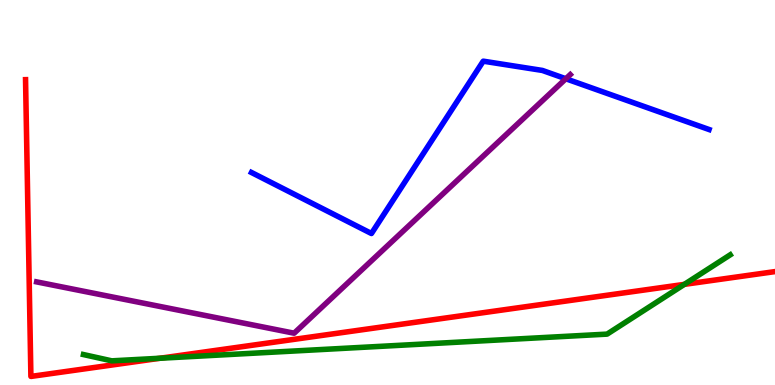[{'lines': ['blue', 'red'], 'intersections': []}, {'lines': ['green', 'red'], 'intersections': [{'x': 2.06, 'y': 0.695}, {'x': 8.83, 'y': 2.61}]}, {'lines': ['purple', 'red'], 'intersections': []}, {'lines': ['blue', 'green'], 'intersections': []}, {'lines': ['blue', 'purple'], 'intersections': [{'x': 7.3, 'y': 7.95}]}, {'lines': ['green', 'purple'], 'intersections': []}]